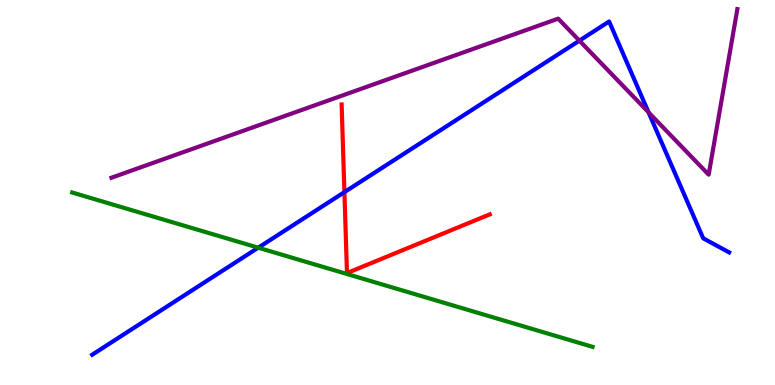[{'lines': ['blue', 'red'], 'intersections': [{'x': 4.44, 'y': 5.01}]}, {'lines': ['green', 'red'], 'intersections': []}, {'lines': ['purple', 'red'], 'intersections': []}, {'lines': ['blue', 'green'], 'intersections': [{'x': 3.33, 'y': 3.57}]}, {'lines': ['blue', 'purple'], 'intersections': [{'x': 7.48, 'y': 8.94}, {'x': 8.37, 'y': 7.08}]}, {'lines': ['green', 'purple'], 'intersections': []}]